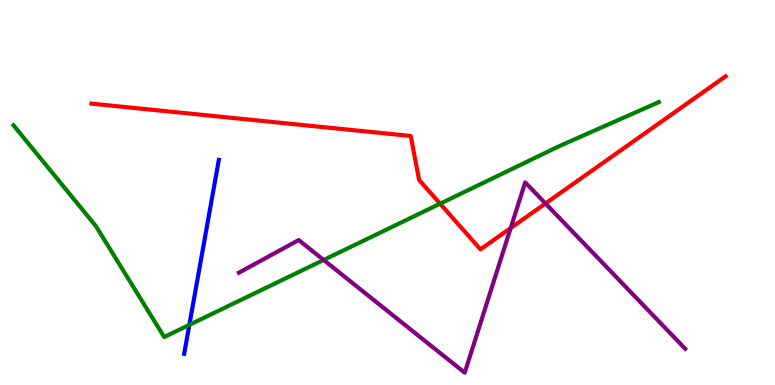[{'lines': ['blue', 'red'], 'intersections': []}, {'lines': ['green', 'red'], 'intersections': [{'x': 5.68, 'y': 4.71}]}, {'lines': ['purple', 'red'], 'intersections': [{'x': 6.59, 'y': 4.08}, {'x': 7.04, 'y': 4.71}]}, {'lines': ['blue', 'green'], 'intersections': [{'x': 2.44, 'y': 1.56}]}, {'lines': ['blue', 'purple'], 'intersections': []}, {'lines': ['green', 'purple'], 'intersections': [{'x': 4.18, 'y': 3.25}]}]